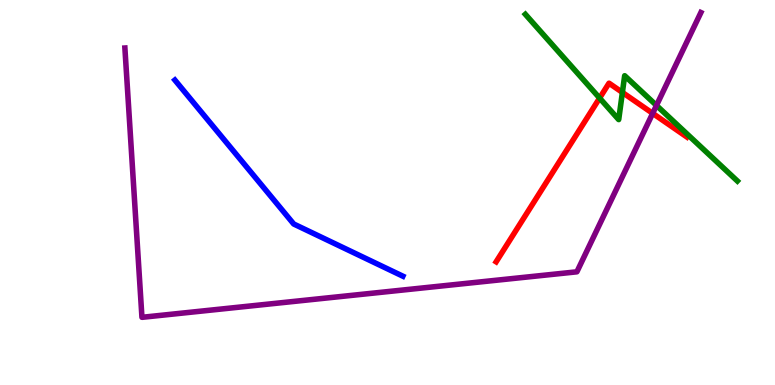[{'lines': ['blue', 'red'], 'intersections': []}, {'lines': ['green', 'red'], 'intersections': [{'x': 7.74, 'y': 7.45}, {'x': 8.03, 'y': 7.6}]}, {'lines': ['purple', 'red'], 'intersections': [{'x': 8.42, 'y': 7.06}]}, {'lines': ['blue', 'green'], 'intersections': []}, {'lines': ['blue', 'purple'], 'intersections': []}, {'lines': ['green', 'purple'], 'intersections': [{'x': 8.47, 'y': 7.26}]}]